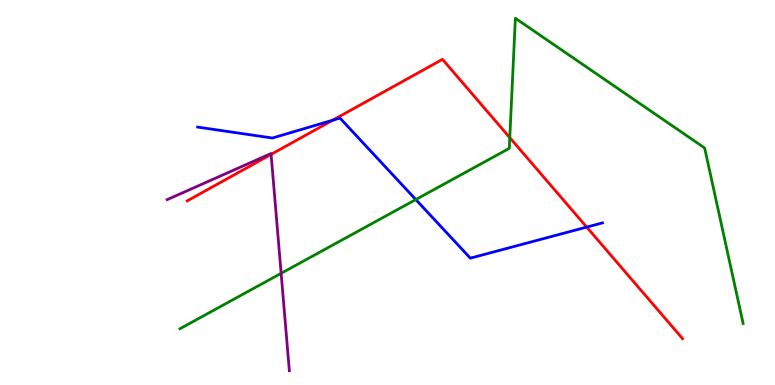[{'lines': ['blue', 'red'], 'intersections': [{'x': 4.29, 'y': 6.88}, {'x': 7.57, 'y': 4.1}]}, {'lines': ['green', 'red'], 'intersections': [{'x': 6.58, 'y': 6.42}]}, {'lines': ['purple', 'red'], 'intersections': [{'x': 3.5, 'y': 5.99}]}, {'lines': ['blue', 'green'], 'intersections': [{'x': 5.37, 'y': 4.82}]}, {'lines': ['blue', 'purple'], 'intersections': []}, {'lines': ['green', 'purple'], 'intersections': [{'x': 3.63, 'y': 2.9}]}]